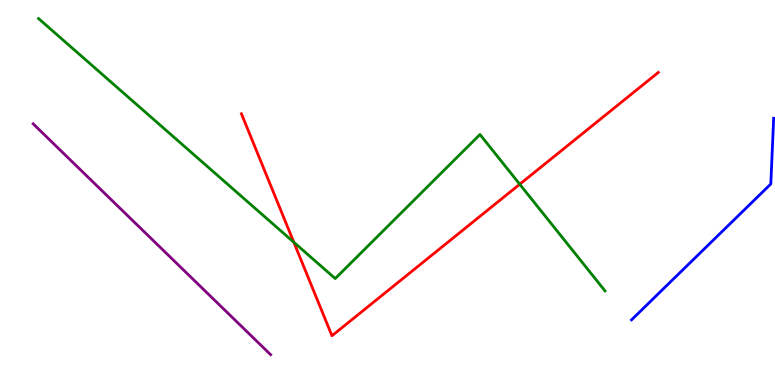[{'lines': ['blue', 'red'], 'intersections': []}, {'lines': ['green', 'red'], 'intersections': [{'x': 3.79, 'y': 3.71}, {'x': 6.71, 'y': 5.21}]}, {'lines': ['purple', 'red'], 'intersections': []}, {'lines': ['blue', 'green'], 'intersections': []}, {'lines': ['blue', 'purple'], 'intersections': []}, {'lines': ['green', 'purple'], 'intersections': []}]